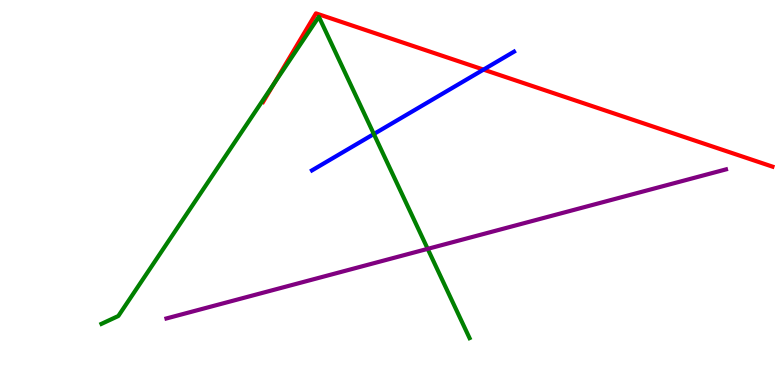[{'lines': ['blue', 'red'], 'intersections': [{'x': 6.24, 'y': 8.19}]}, {'lines': ['green', 'red'], 'intersections': [{'x': 3.54, 'y': 7.83}]}, {'lines': ['purple', 'red'], 'intersections': []}, {'lines': ['blue', 'green'], 'intersections': [{'x': 4.82, 'y': 6.52}]}, {'lines': ['blue', 'purple'], 'intersections': []}, {'lines': ['green', 'purple'], 'intersections': [{'x': 5.52, 'y': 3.54}]}]